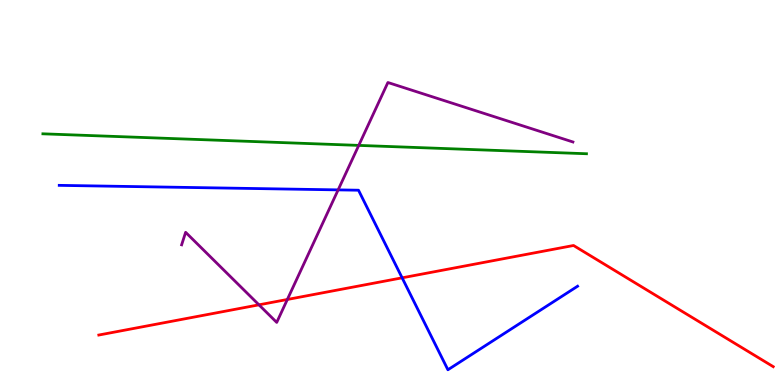[{'lines': ['blue', 'red'], 'intersections': [{'x': 5.19, 'y': 2.78}]}, {'lines': ['green', 'red'], 'intersections': []}, {'lines': ['purple', 'red'], 'intersections': [{'x': 3.34, 'y': 2.08}, {'x': 3.71, 'y': 2.22}]}, {'lines': ['blue', 'green'], 'intersections': []}, {'lines': ['blue', 'purple'], 'intersections': [{'x': 4.36, 'y': 5.07}]}, {'lines': ['green', 'purple'], 'intersections': [{'x': 4.63, 'y': 6.22}]}]